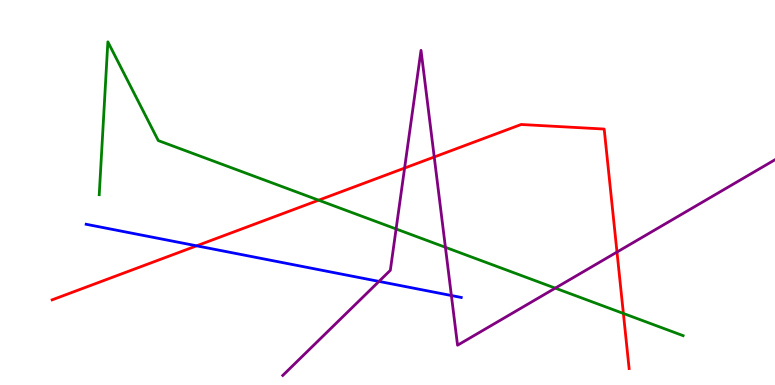[{'lines': ['blue', 'red'], 'intersections': [{'x': 2.54, 'y': 3.62}]}, {'lines': ['green', 'red'], 'intersections': [{'x': 4.11, 'y': 4.8}, {'x': 8.04, 'y': 1.86}]}, {'lines': ['purple', 'red'], 'intersections': [{'x': 5.22, 'y': 5.63}, {'x': 5.6, 'y': 5.92}, {'x': 7.96, 'y': 3.45}]}, {'lines': ['blue', 'green'], 'intersections': []}, {'lines': ['blue', 'purple'], 'intersections': [{'x': 4.89, 'y': 2.69}, {'x': 5.82, 'y': 2.32}]}, {'lines': ['green', 'purple'], 'intersections': [{'x': 5.11, 'y': 4.05}, {'x': 5.75, 'y': 3.58}, {'x': 7.16, 'y': 2.52}]}]